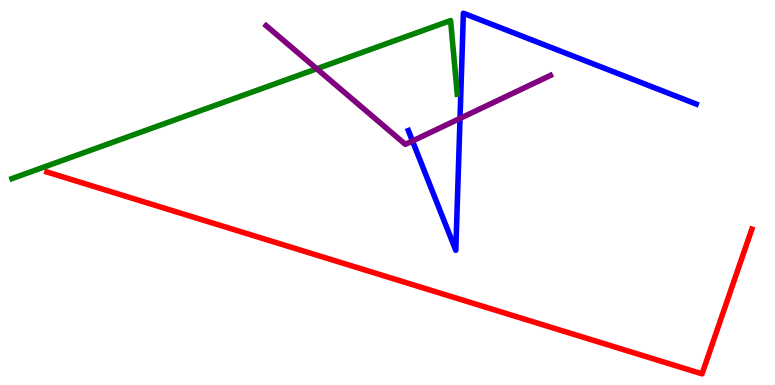[{'lines': ['blue', 'red'], 'intersections': []}, {'lines': ['green', 'red'], 'intersections': []}, {'lines': ['purple', 'red'], 'intersections': []}, {'lines': ['blue', 'green'], 'intersections': []}, {'lines': ['blue', 'purple'], 'intersections': [{'x': 5.32, 'y': 6.34}, {'x': 5.94, 'y': 6.92}]}, {'lines': ['green', 'purple'], 'intersections': [{'x': 4.09, 'y': 8.21}]}]